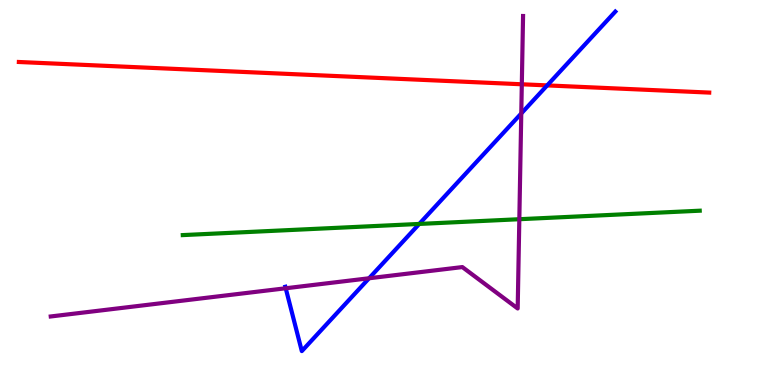[{'lines': ['blue', 'red'], 'intersections': [{'x': 7.06, 'y': 7.78}]}, {'lines': ['green', 'red'], 'intersections': []}, {'lines': ['purple', 'red'], 'intersections': [{'x': 6.73, 'y': 7.81}]}, {'lines': ['blue', 'green'], 'intersections': [{'x': 5.41, 'y': 4.18}]}, {'lines': ['blue', 'purple'], 'intersections': [{'x': 3.69, 'y': 2.51}, {'x': 4.76, 'y': 2.77}, {'x': 6.73, 'y': 7.05}]}, {'lines': ['green', 'purple'], 'intersections': [{'x': 6.7, 'y': 4.31}]}]